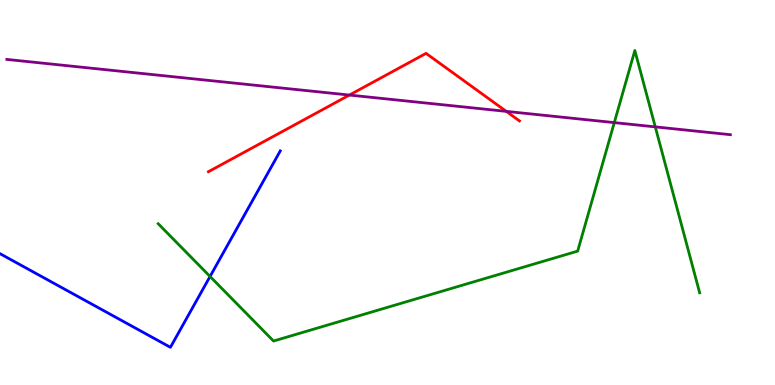[{'lines': ['blue', 'red'], 'intersections': []}, {'lines': ['green', 'red'], 'intersections': []}, {'lines': ['purple', 'red'], 'intersections': [{'x': 4.51, 'y': 7.53}, {'x': 6.53, 'y': 7.11}]}, {'lines': ['blue', 'green'], 'intersections': [{'x': 2.71, 'y': 2.82}]}, {'lines': ['blue', 'purple'], 'intersections': []}, {'lines': ['green', 'purple'], 'intersections': [{'x': 7.93, 'y': 6.82}, {'x': 8.46, 'y': 6.7}]}]